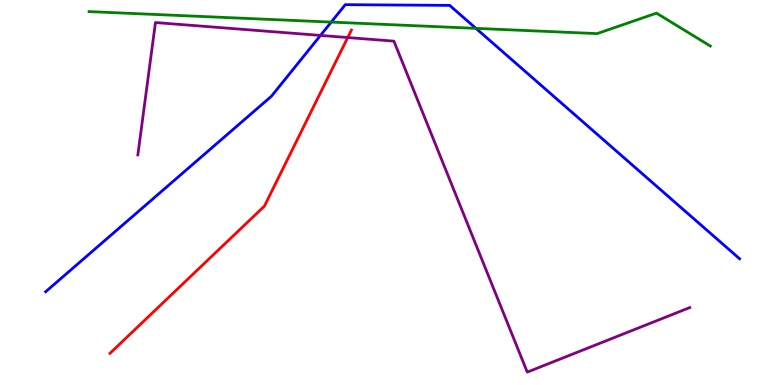[{'lines': ['blue', 'red'], 'intersections': []}, {'lines': ['green', 'red'], 'intersections': []}, {'lines': ['purple', 'red'], 'intersections': [{'x': 4.49, 'y': 9.02}]}, {'lines': ['blue', 'green'], 'intersections': [{'x': 4.27, 'y': 9.43}, {'x': 6.14, 'y': 9.26}]}, {'lines': ['blue', 'purple'], 'intersections': [{'x': 4.14, 'y': 9.08}]}, {'lines': ['green', 'purple'], 'intersections': []}]